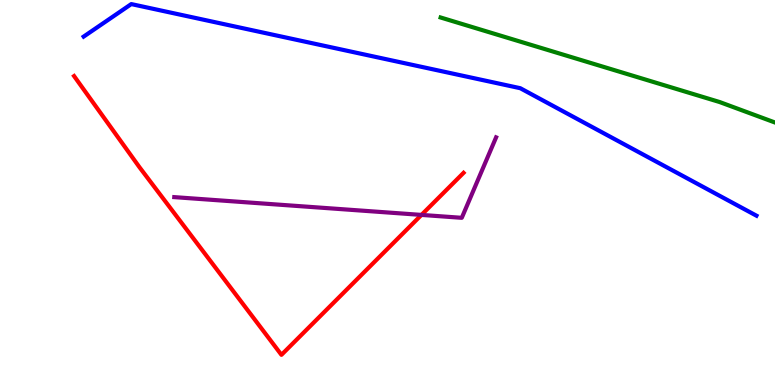[{'lines': ['blue', 'red'], 'intersections': []}, {'lines': ['green', 'red'], 'intersections': []}, {'lines': ['purple', 'red'], 'intersections': [{'x': 5.44, 'y': 4.42}]}, {'lines': ['blue', 'green'], 'intersections': []}, {'lines': ['blue', 'purple'], 'intersections': []}, {'lines': ['green', 'purple'], 'intersections': []}]